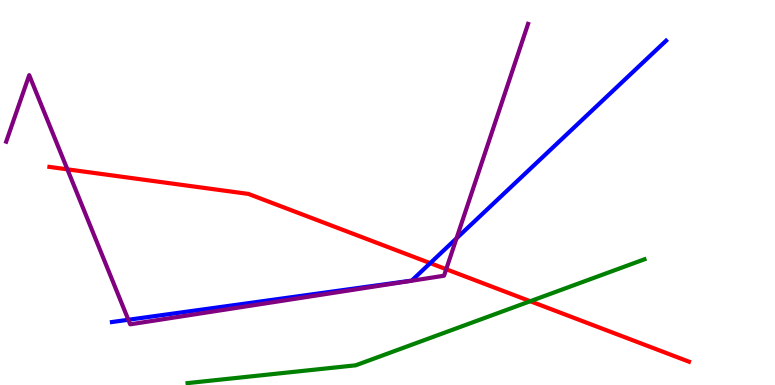[{'lines': ['blue', 'red'], 'intersections': [{'x': 5.55, 'y': 3.17}]}, {'lines': ['green', 'red'], 'intersections': [{'x': 6.84, 'y': 2.18}]}, {'lines': ['purple', 'red'], 'intersections': [{'x': 0.87, 'y': 5.6}, {'x': 5.76, 'y': 3.01}]}, {'lines': ['blue', 'green'], 'intersections': []}, {'lines': ['blue', 'purple'], 'intersections': [{'x': 1.66, 'y': 1.69}, {'x': 5.89, 'y': 3.81}]}, {'lines': ['green', 'purple'], 'intersections': []}]